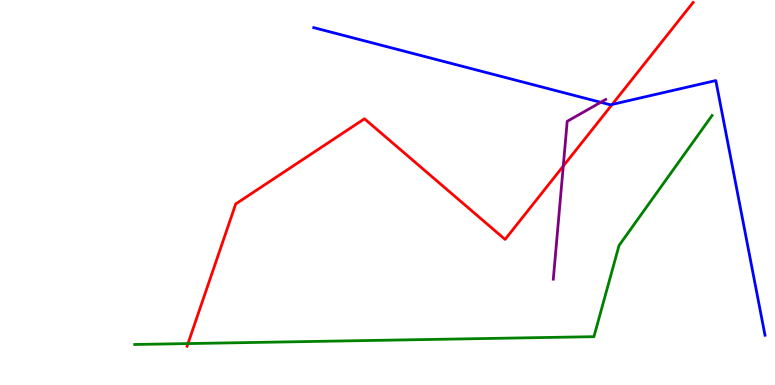[{'lines': ['blue', 'red'], 'intersections': [{'x': 7.9, 'y': 7.29}]}, {'lines': ['green', 'red'], 'intersections': [{'x': 2.43, 'y': 1.08}]}, {'lines': ['purple', 'red'], 'intersections': [{'x': 7.27, 'y': 5.69}]}, {'lines': ['blue', 'green'], 'intersections': []}, {'lines': ['blue', 'purple'], 'intersections': [{'x': 7.75, 'y': 7.34}]}, {'lines': ['green', 'purple'], 'intersections': []}]